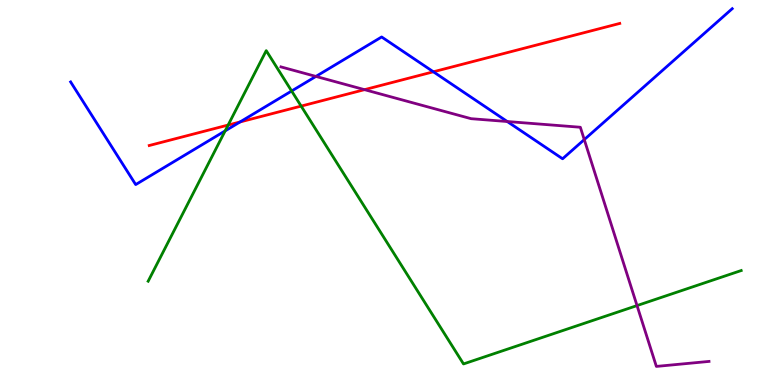[{'lines': ['blue', 'red'], 'intersections': [{'x': 3.1, 'y': 6.83}, {'x': 5.59, 'y': 8.14}]}, {'lines': ['green', 'red'], 'intersections': [{'x': 2.94, 'y': 6.75}, {'x': 3.89, 'y': 7.24}]}, {'lines': ['purple', 'red'], 'intersections': [{'x': 4.7, 'y': 7.67}]}, {'lines': ['blue', 'green'], 'intersections': [{'x': 2.91, 'y': 6.6}, {'x': 3.76, 'y': 7.64}]}, {'lines': ['blue', 'purple'], 'intersections': [{'x': 4.08, 'y': 8.02}, {'x': 6.55, 'y': 6.84}, {'x': 7.54, 'y': 6.37}]}, {'lines': ['green', 'purple'], 'intersections': [{'x': 8.22, 'y': 2.06}]}]